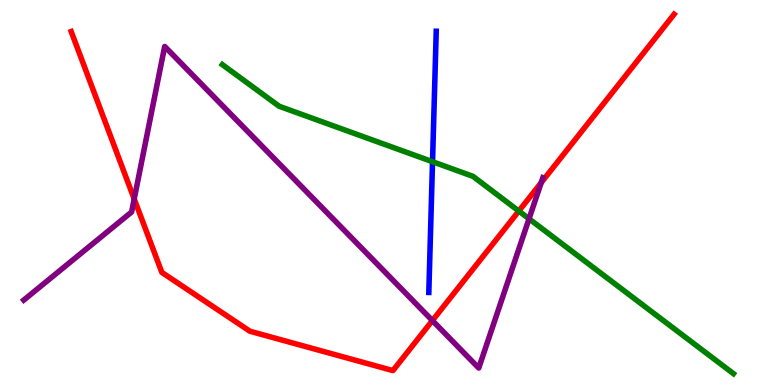[{'lines': ['blue', 'red'], 'intersections': []}, {'lines': ['green', 'red'], 'intersections': [{'x': 6.69, 'y': 4.52}]}, {'lines': ['purple', 'red'], 'intersections': [{'x': 1.73, 'y': 4.83}, {'x': 5.58, 'y': 1.67}, {'x': 6.98, 'y': 5.25}]}, {'lines': ['blue', 'green'], 'intersections': [{'x': 5.58, 'y': 5.8}]}, {'lines': ['blue', 'purple'], 'intersections': []}, {'lines': ['green', 'purple'], 'intersections': [{'x': 6.83, 'y': 4.32}]}]